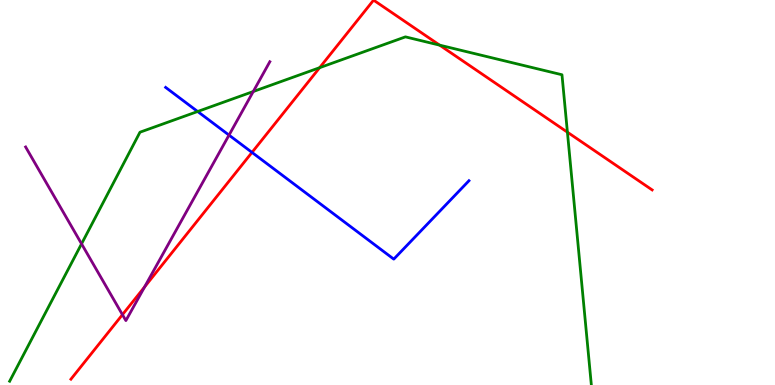[{'lines': ['blue', 'red'], 'intersections': [{'x': 3.25, 'y': 6.04}]}, {'lines': ['green', 'red'], 'intersections': [{'x': 4.12, 'y': 8.24}, {'x': 5.67, 'y': 8.83}, {'x': 7.32, 'y': 6.57}]}, {'lines': ['purple', 'red'], 'intersections': [{'x': 1.58, 'y': 1.83}, {'x': 1.87, 'y': 2.55}]}, {'lines': ['blue', 'green'], 'intersections': [{'x': 2.55, 'y': 7.1}]}, {'lines': ['blue', 'purple'], 'intersections': [{'x': 2.96, 'y': 6.49}]}, {'lines': ['green', 'purple'], 'intersections': [{'x': 1.05, 'y': 3.67}, {'x': 3.27, 'y': 7.62}]}]